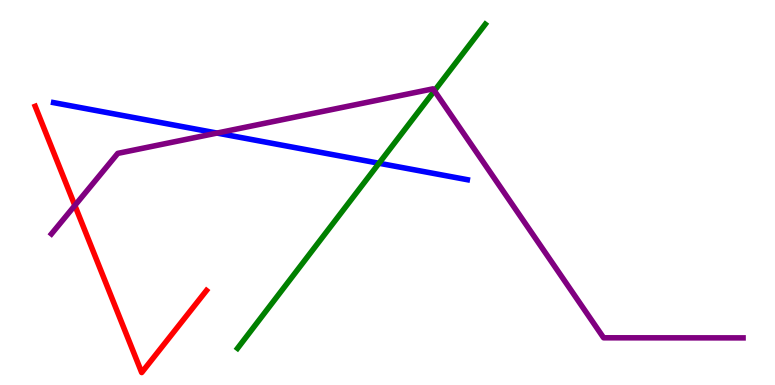[{'lines': ['blue', 'red'], 'intersections': []}, {'lines': ['green', 'red'], 'intersections': []}, {'lines': ['purple', 'red'], 'intersections': [{'x': 0.966, 'y': 4.66}]}, {'lines': ['blue', 'green'], 'intersections': [{'x': 4.89, 'y': 5.76}]}, {'lines': ['blue', 'purple'], 'intersections': [{'x': 2.8, 'y': 6.54}]}, {'lines': ['green', 'purple'], 'intersections': [{'x': 5.61, 'y': 7.64}]}]